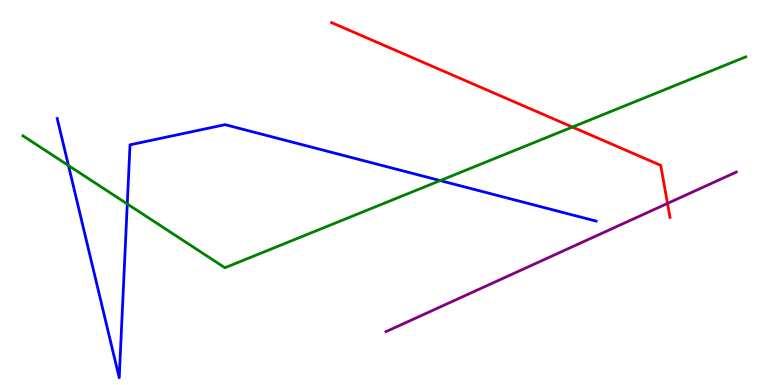[{'lines': ['blue', 'red'], 'intersections': []}, {'lines': ['green', 'red'], 'intersections': [{'x': 7.39, 'y': 6.7}]}, {'lines': ['purple', 'red'], 'intersections': [{'x': 8.61, 'y': 4.72}]}, {'lines': ['blue', 'green'], 'intersections': [{'x': 0.883, 'y': 5.7}, {'x': 1.64, 'y': 4.7}, {'x': 5.68, 'y': 5.31}]}, {'lines': ['blue', 'purple'], 'intersections': []}, {'lines': ['green', 'purple'], 'intersections': []}]